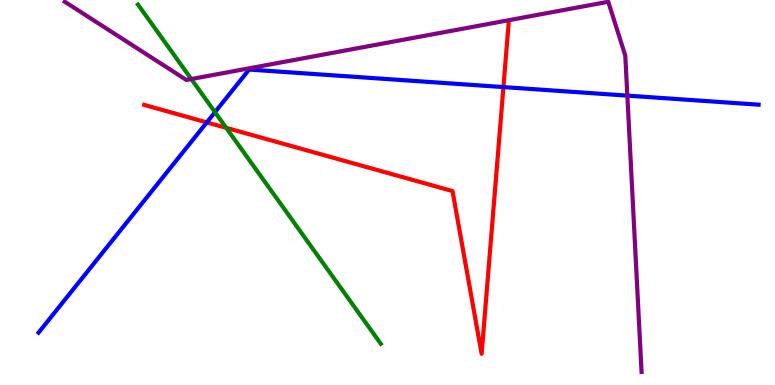[{'lines': ['blue', 'red'], 'intersections': [{'x': 2.67, 'y': 6.82}, {'x': 6.5, 'y': 7.74}]}, {'lines': ['green', 'red'], 'intersections': [{'x': 2.92, 'y': 6.68}]}, {'lines': ['purple', 'red'], 'intersections': []}, {'lines': ['blue', 'green'], 'intersections': [{'x': 2.77, 'y': 7.09}]}, {'lines': ['blue', 'purple'], 'intersections': [{'x': 8.09, 'y': 7.52}]}, {'lines': ['green', 'purple'], 'intersections': [{'x': 2.47, 'y': 7.95}]}]